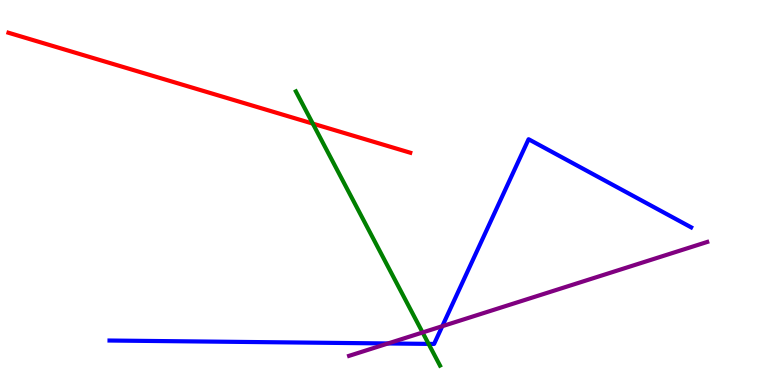[{'lines': ['blue', 'red'], 'intersections': []}, {'lines': ['green', 'red'], 'intersections': [{'x': 4.04, 'y': 6.79}]}, {'lines': ['purple', 'red'], 'intersections': []}, {'lines': ['blue', 'green'], 'intersections': [{'x': 5.53, 'y': 1.07}]}, {'lines': ['blue', 'purple'], 'intersections': [{'x': 5.01, 'y': 1.08}, {'x': 5.71, 'y': 1.53}]}, {'lines': ['green', 'purple'], 'intersections': [{'x': 5.45, 'y': 1.36}]}]